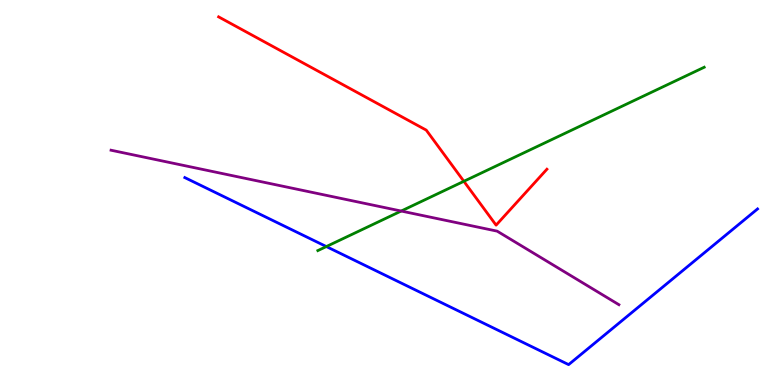[{'lines': ['blue', 'red'], 'intersections': []}, {'lines': ['green', 'red'], 'intersections': [{'x': 5.99, 'y': 5.29}]}, {'lines': ['purple', 'red'], 'intersections': []}, {'lines': ['blue', 'green'], 'intersections': [{'x': 4.21, 'y': 3.6}]}, {'lines': ['blue', 'purple'], 'intersections': []}, {'lines': ['green', 'purple'], 'intersections': [{'x': 5.18, 'y': 4.52}]}]